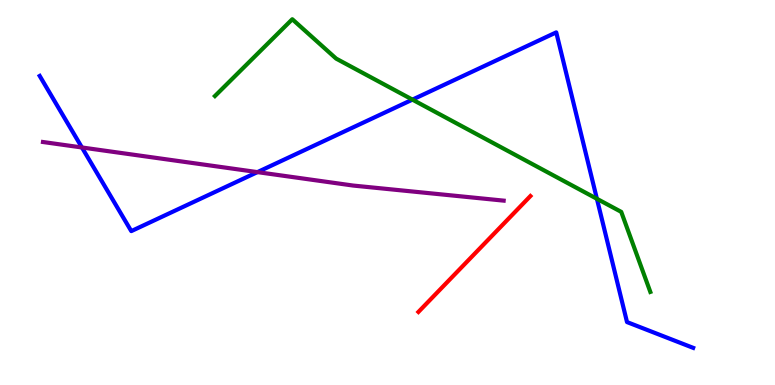[{'lines': ['blue', 'red'], 'intersections': []}, {'lines': ['green', 'red'], 'intersections': []}, {'lines': ['purple', 'red'], 'intersections': []}, {'lines': ['blue', 'green'], 'intersections': [{'x': 5.32, 'y': 7.41}, {'x': 7.7, 'y': 4.84}]}, {'lines': ['blue', 'purple'], 'intersections': [{'x': 1.06, 'y': 6.17}, {'x': 3.32, 'y': 5.53}]}, {'lines': ['green', 'purple'], 'intersections': []}]